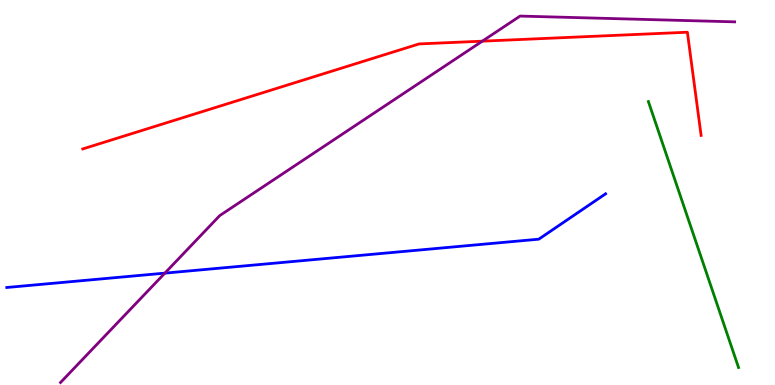[{'lines': ['blue', 'red'], 'intersections': []}, {'lines': ['green', 'red'], 'intersections': []}, {'lines': ['purple', 'red'], 'intersections': [{'x': 6.22, 'y': 8.93}]}, {'lines': ['blue', 'green'], 'intersections': []}, {'lines': ['blue', 'purple'], 'intersections': [{'x': 2.13, 'y': 2.91}]}, {'lines': ['green', 'purple'], 'intersections': []}]